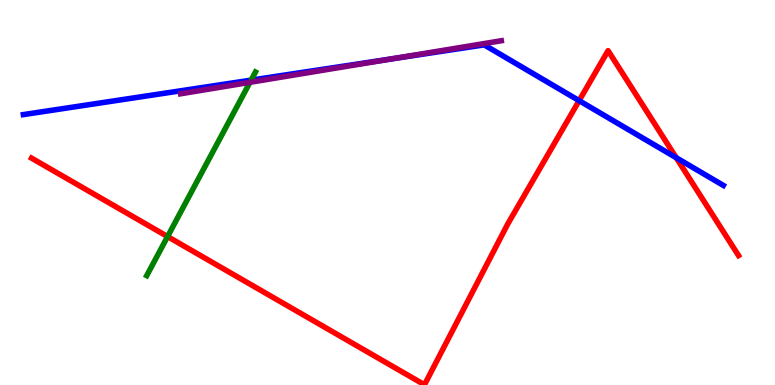[{'lines': ['blue', 'red'], 'intersections': [{'x': 7.47, 'y': 7.39}, {'x': 8.73, 'y': 5.9}]}, {'lines': ['green', 'red'], 'intersections': [{'x': 2.16, 'y': 3.86}]}, {'lines': ['purple', 'red'], 'intersections': []}, {'lines': ['blue', 'green'], 'intersections': [{'x': 3.24, 'y': 7.92}]}, {'lines': ['blue', 'purple'], 'intersections': [{'x': 5.06, 'y': 8.47}]}, {'lines': ['green', 'purple'], 'intersections': [{'x': 3.23, 'y': 7.86}]}]